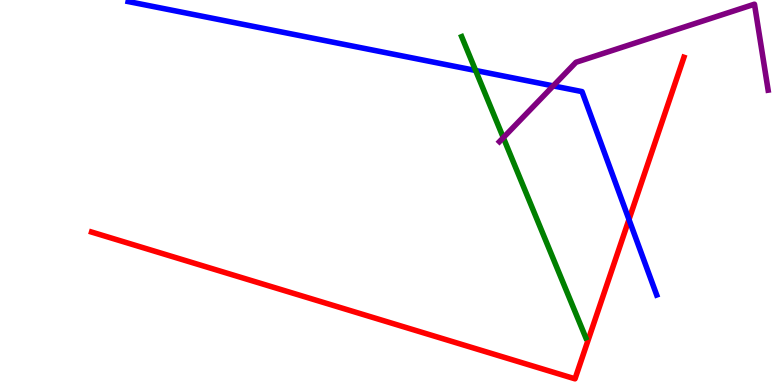[{'lines': ['blue', 'red'], 'intersections': [{'x': 8.12, 'y': 4.3}]}, {'lines': ['green', 'red'], 'intersections': []}, {'lines': ['purple', 'red'], 'intersections': []}, {'lines': ['blue', 'green'], 'intersections': [{'x': 6.14, 'y': 8.17}]}, {'lines': ['blue', 'purple'], 'intersections': [{'x': 7.14, 'y': 7.77}]}, {'lines': ['green', 'purple'], 'intersections': [{'x': 6.49, 'y': 6.42}]}]